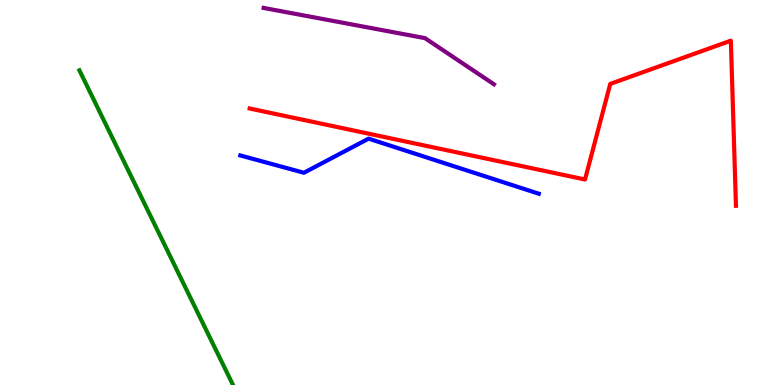[{'lines': ['blue', 'red'], 'intersections': []}, {'lines': ['green', 'red'], 'intersections': []}, {'lines': ['purple', 'red'], 'intersections': []}, {'lines': ['blue', 'green'], 'intersections': []}, {'lines': ['blue', 'purple'], 'intersections': []}, {'lines': ['green', 'purple'], 'intersections': []}]